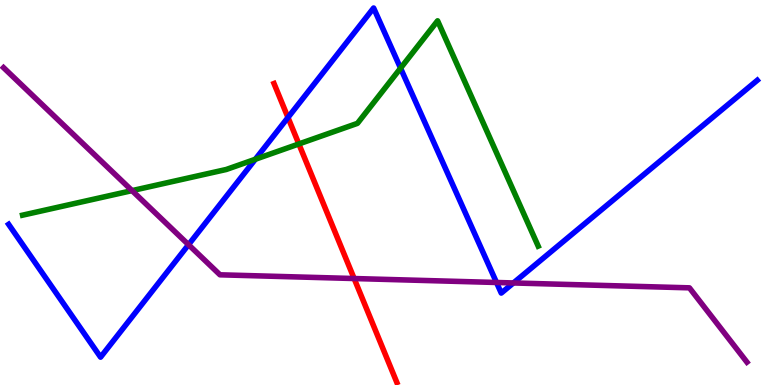[{'lines': ['blue', 'red'], 'intersections': [{'x': 3.72, 'y': 6.95}]}, {'lines': ['green', 'red'], 'intersections': [{'x': 3.86, 'y': 6.26}]}, {'lines': ['purple', 'red'], 'intersections': [{'x': 4.57, 'y': 2.77}]}, {'lines': ['blue', 'green'], 'intersections': [{'x': 3.29, 'y': 5.86}, {'x': 5.17, 'y': 8.23}]}, {'lines': ['blue', 'purple'], 'intersections': [{'x': 2.43, 'y': 3.64}, {'x': 6.41, 'y': 2.66}, {'x': 6.62, 'y': 2.65}]}, {'lines': ['green', 'purple'], 'intersections': [{'x': 1.7, 'y': 5.05}]}]